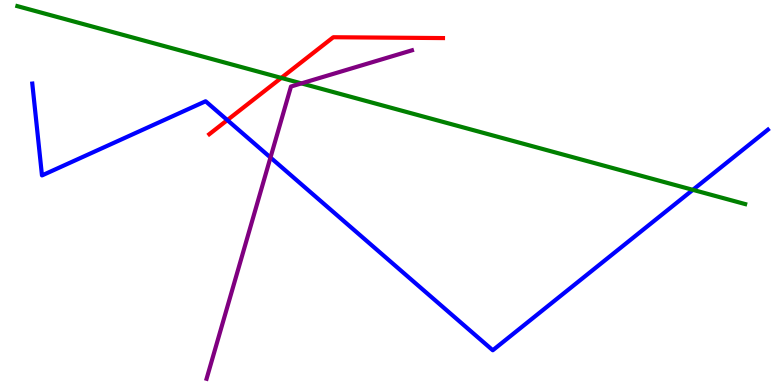[{'lines': ['blue', 'red'], 'intersections': [{'x': 2.93, 'y': 6.88}]}, {'lines': ['green', 'red'], 'intersections': [{'x': 3.63, 'y': 7.98}]}, {'lines': ['purple', 'red'], 'intersections': []}, {'lines': ['blue', 'green'], 'intersections': [{'x': 8.94, 'y': 5.07}]}, {'lines': ['blue', 'purple'], 'intersections': [{'x': 3.49, 'y': 5.91}]}, {'lines': ['green', 'purple'], 'intersections': [{'x': 3.89, 'y': 7.83}]}]